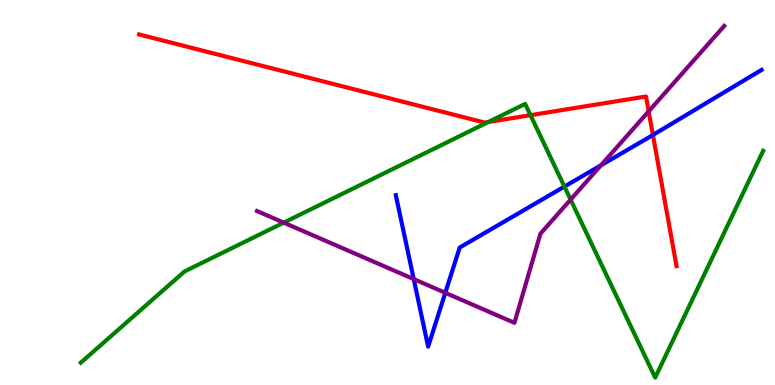[{'lines': ['blue', 'red'], 'intersections': [{'x': 8.42, 'y': 6.49}]}, {'lines': ['green', 'red'], 'intersections': [{'x': 6.3, 'y': 6.83}, {'x': 6.85, 'y': 7.01}]}, {'lines': ['purple', 'red'], 'intersections': [{'x': 8.37, 'y': 7.11}]}, {'lines': ['blue', 'green'], 'intersections': [{'x': 7.28, 'y': 5.15}]}, {'lines': ['blue', 'purple'], 'intersections': [{'x': 5.34, 'y': 2.75}, {'x': 5.75, 'y': 2.39}, {'x': 7.75, 'y': 5.71}]}, {'lines': ['green', 'purple'], 'intersections': [{'x': 3.66, 'y': 4.22}, {'x': 7.36, 'y': 4.82}]}]